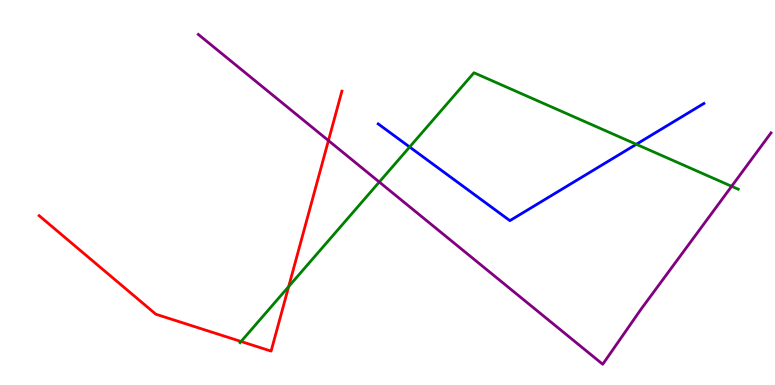[{'lines': ['blue', 'red'], 'intersections': []}, {'lines': ['green', 'red'], 'intersections': [{'x': 3.11, 'y': 1.13}, {'x': 3.72, 'y': 2.56}]}, {'lines': ['purple', 'red'], 'intersections': [{'x': 4.24, 'y': 6.35}]}, {'lines': ['blue', 'green'], 'intersections': [{'x': 5.29, 'y': 6.18}, {'x': 8.21, 'y': 6.25}]}, {'lines': ['blue', 'purple'], 'intersections': []}, {'lines': ['green', 'purple'], 'intersections': [{'x': 4.89, 'y': 5.27}, {'x': 9.44, 'y': 5.16}]}]